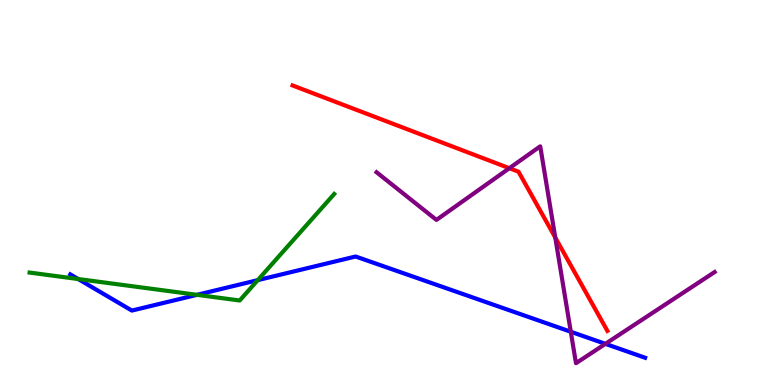[{'lines': ['blue', 'red'], 'intersections': []}, {'lines': ['green', 'red'], 'intersections': []}, {'lines': ['purple', 'red'], 'intersections': [{'x': 6.57, 'y': 5.63}, {'x': 7.16, 'y': 3.83}]}, {'lines': ['blue', 'green'], 'intersections': [{'x': 1.01, 'y': 2.75}, {'x': 2.54, 'y': 2.34}, {'x': 3.33, 'y': 2.72}]}, {'lines': ['blue', 'purple'], 'intersections': [{'x': 7.36, 'y': 1.38}, {'x': 7.81, 'y': 1.07}]}, {'lines': ['green', 'purple'], 'intersections': []}]